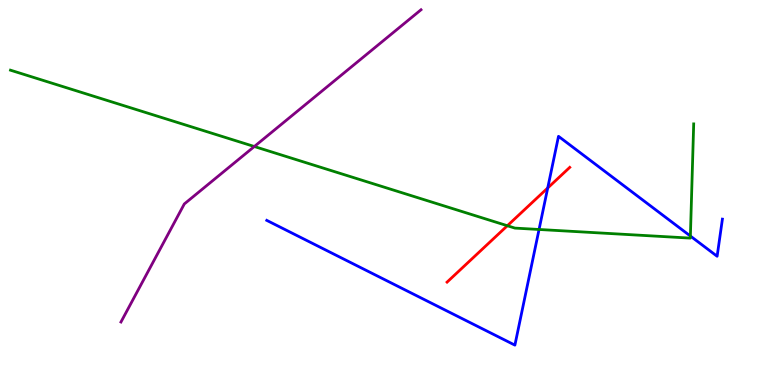[{'lines': ['blue', 'red'], 'intersections': [{'x': 7.07, 'y': 5.12}]}, {'lines': ['green', 'red'], 'intersections': [{'x': 6.55, 'y': 4.14}]}, {'lines': ['purple', 'red'], 'intersections': []}, {'lines': ['blue', 'green'], 'intersections': [{'x': 6.96, 'y': 4.04}, {'x': 8.91, 'y': 3.87}]}, {'lines': ['blue', 'purple'], 'intersections': []}, {'lines': ['green', 'purple'], 'intersections': [{'x': 3.28, 'y': 6.19}]}]